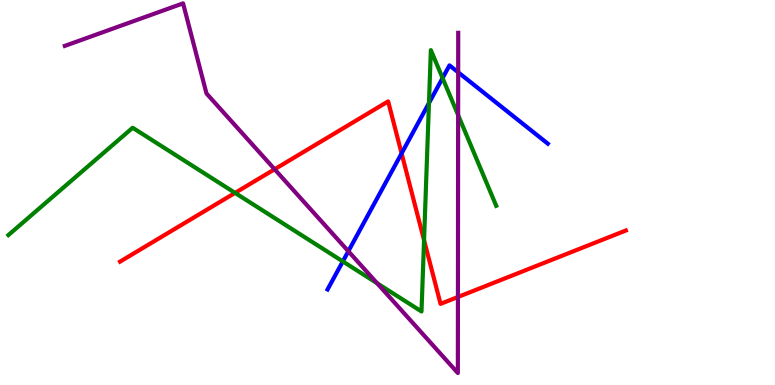[{'lines': ['blue', 'red'], 'intersections': [{'x': 5.18, 'y': 6.02}]}, {'lines': ['green', 'red'], 'intersections': [{'x': 3.03, 'y': 4.99}, {'x': 5.47, 'y': 3.76}]}, {'lines': ['purple', 'red'], 'intersections': [{'x': 3.54, 'y': 5.6}, {'x': 5.91, 'y': 2.29}]}, {'lines': ['blue', 'green'], 'intersections': [{'x': 4.42, 'y': 3.21}, {'x': 5.53, 'y': 7.32}, {'x': 5.71, 'y': 7.97}]}, {'lines': ['blue', 'purple'], 'intersections': [{'x': 4.49, 'y': 3.47}, {'x': 5.91, 'y': 8.12}]}, {'lines': ['green', 'purple'], 'intersections': [{'x': 4.87, 'y': 2.64}, {'x': 5.91, 'y': 7.01}]}]